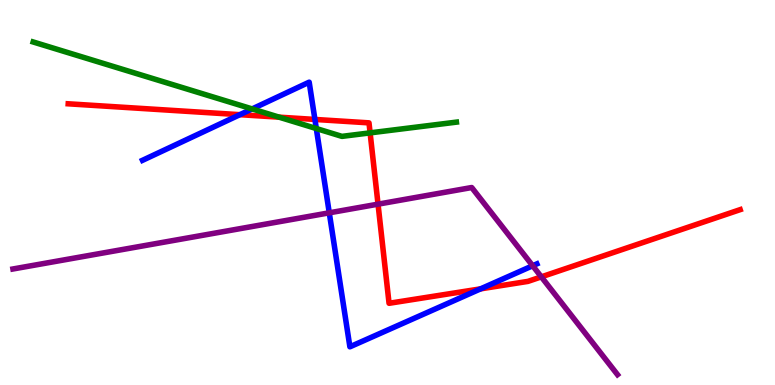[{'lines': ['blue', 'red'], 'intersections': [{'x': 3.1, 'y': 7.02}, {'x': 4.06, 'y': 6.9}, {'x': 6.2, 'y': 2.5}]}, {'lines': ['green', 'red'], 'intersections': [{'x': 3.6, 'y': 6.96}, {'x': 4.78, 'y': 6.55}]}, {'lines': ['purple', 'red'], 'intersections': [{'x': 4.88, 'y': 4.7}, {'x': 6.98, 'y': 2.81}]}, {'lines': ['blue', 'green'], 'intersections': [{'x': 3.25, 'y': 7.17}, {'x': 4.08, 'y': 6.66}]}, {'lines': ['blue', 'purple'], 'intersections': [{'x': 4.25, 'y': 4.47}, {'x': 6.87, 'y': 3.1}]}, {'lines': ['green', 'purple'], 'intersections': []}]